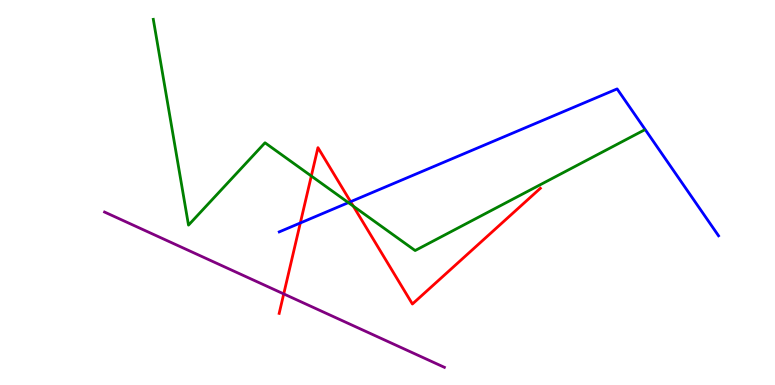[{'lines': ['blue', 'red'], 'intersections': [{'x': 3.88, 'y': 4.21}, {'x': 4.52, 'y': 4.76}]}, {'lines': ['green', 'red'], 'intersections': [{'x': 4.02, 'y': 5.43}, {'x': 4.56, 'y': 4.65}]}, {'lines': ['purple', 'red'], 'intersections': [{'x': 3.66, 'y': 2.37}]}, {'lines': ['blue', 'green'], 'intersections': [{'x': 4.5, 'y': 4.74}]}, {'lines': ['blue', 'purple'], 'intersections': []}, {'lines': ['green', 'purple'], 'intersections': []}]